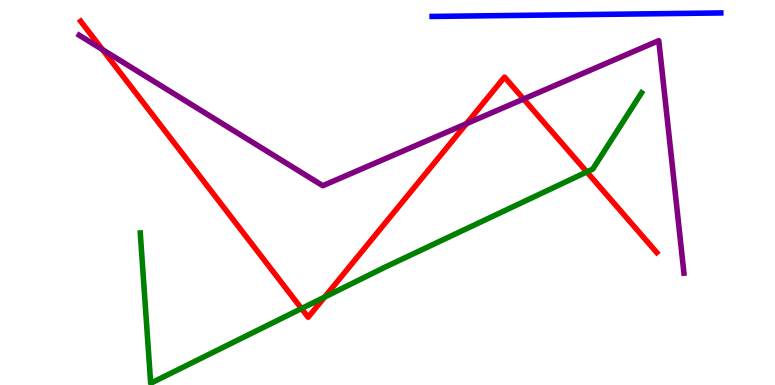[{'lines': ['blue', 'red'], 'intersections': []}, {'lines': ['green', 'red'], 'intersections': [{'x': 3.89, 'y': 1.99}, {'x': 4.19, 'y': 2.28}, {'x': 7.57, 'y': 5.53}]}, {'lines': ['purple', 'red'], 'intersections': [{'x': 1.32, 'y': 8.71}, {'x': 6.02, 'y': 6.79}, {'x': 6.76, 'y': 7.43}]}, {'lines': ['blue', 'green'], 'intersections': []}, {'lines': ['blue', 'purple'], 'intersections': []}, {'lines': ['green', 'purple'], 'intersections': []}]